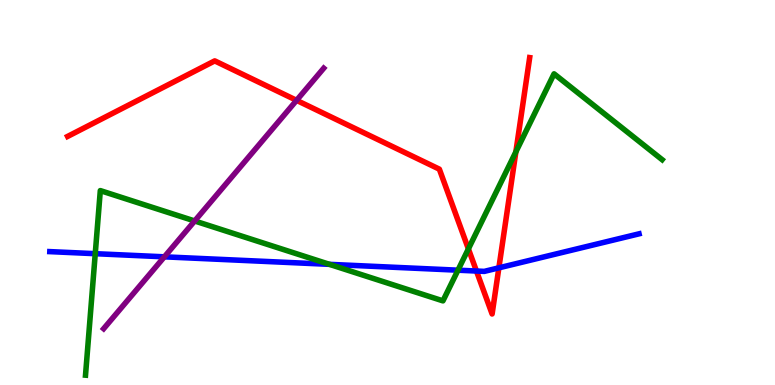[{'lines': ['blue', 'red'], 'intersections': [{'x': 6.15, 'y': 2.96}, {'x': 6.44, 'y': 3.04}]}, {'lines': ['green', 'red'], 'intersections': [{'x': 6.04, 'y': 3.54}, {'x': 6.66, 'y': 6.06}]}, {'lines': ['purple', 'red'], 'intersections': [{'x': 3.83, 'y': 7.39}]}, {'lines': ['blue', 'green'], 'intersections': [{'x': 1.23, 'y': 3.41}, {'x': 4.25, 'y': 3.13}, {'x': 5.91, 'y': 2.98}]}, {'lines': ['blue', 'purple'], 'intersections': [{'x': 2.12, 'y': 3.33}]}, {'lines': ['green', 'purple'], 'intersections': [{'x': 2.51, 'y': 4.26}]}]